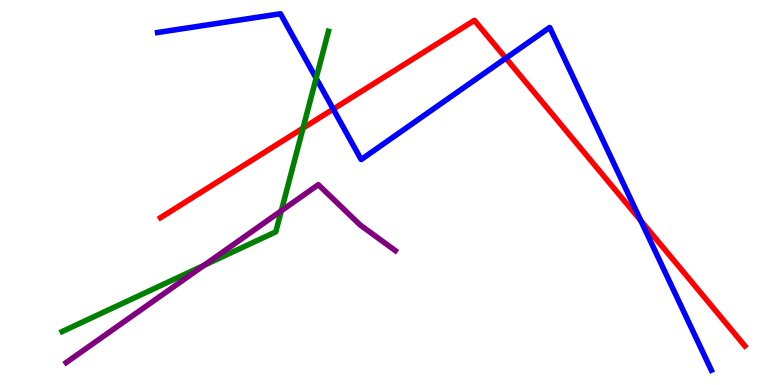[{'lines': ['blue', 'red'], 'intersections': [{'x': 4.3, 'y': 7.17}, {'x': 6.53, 'y': 8.49}, {'x': 8.27, 'y': 4.27}]}, {'lines': ['green', 'red'], 'intersections': [{'x': 3.91, 'y': 6.67}]}, {'lines': ['purple', 'red'], 'intersections': []}, {'lines': ['blue', 'green'], 'intersections': [{'x': 4.08, 'y': 7.97}]}, {'lines': ['blue', 'purple'], 'intersections': []}, {'lines': ['green', 'purple'], 'intersections': [{'x': 2.63, 'y': 3.11}, {'x': 3.63, 'y': 4.53}]}]